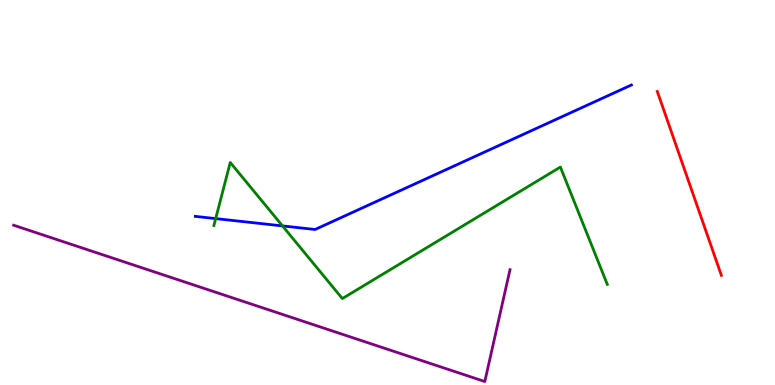[{'lines': ['blue', 'red'], 'intersections': []}, {'lines': ['green', 'red'], 'intersections': []}, {'lines': ['purple', 'red'], 'intersections': []}, {'lines': ['blue', 'green'], 'intersections': [{'x': 2.78, 'y': 4.32}, {'x': 3.65, 'y': 4.13}]}, {'lines': ['blue', 'purple'], 'intersections': []}, {'lines': ['green', 'purple'], 'intersections': []}]